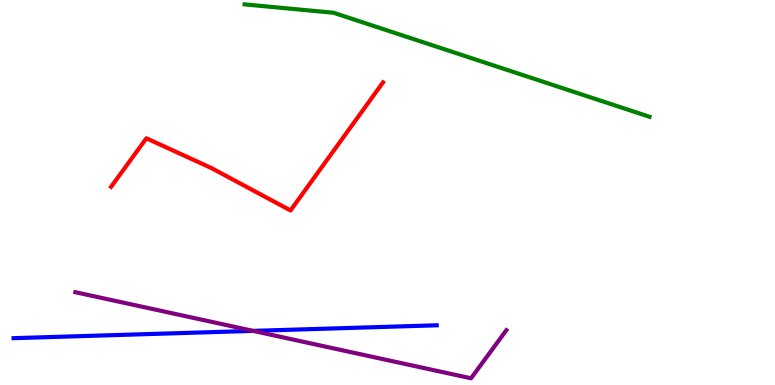[{'lines': ['blue', 'red'], 'intersections': []}, {'lines': ['green', 'red'], 'intersections': []}, {'lines': ['purple', 'red'], 'intersections': []}, {'lines': ['blue', 'green'], 'intersections': []}, {'lines': ['blue', 'purple'], 'intersections': [{'x': 3.27, 'y': 1.41}]}, {'lines': ['green', 'purple'], 'intersections': []}]